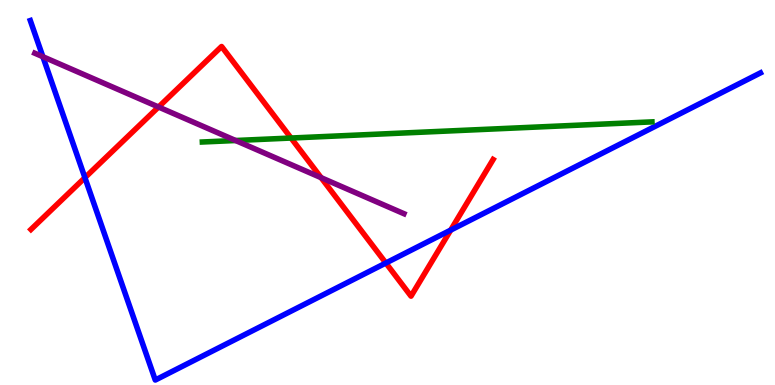[{'lines': ['blue', 'red'], 'intersections': [{'x': 1.1, 'y': 5.39}, {'x': 4.98, 'y': 3.17}, {'x': 5.82, 'y': 4.02}]}, {'lines': ['green', 'red'], 'intersections': [{'x': 3.76, 'y': 6.41}]}, {'lines': ['purple', 'red'], 'intersections': [{'x': 2.05, 'y': 7.22}, {'x': 4.14, 'y': 5.38}]}, {'lines': ['blue', 'green'], 'intersections': []}, {'lines': ['blue', 'purple'], 'intersections': [{'x': 0.553, 'y': 8.53}]}, {'lines': ['green', 'purple'], 'intersections': [{'x': 3.04, 'y': 6.35}]}]